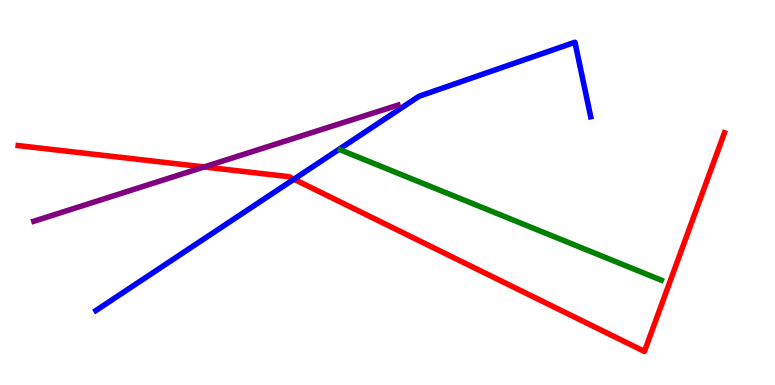[{'lines': ['blue', 'red'], 'intersections': [{'x': 3.79, 'y': 5.35}]}, {'lines': ['green', 'red'], 'intersections': []}, {'lines': ['purple', 'red'], 'intersections': [{'x': 2.63, 'y': 5.66}]}, {'lines': ['blue', 'green'], 'intersections': []}, {'lines': ['blue', 'purple'], 'intersections': []}, {'lines': ['green', 'purple'], 'intersections': []}]